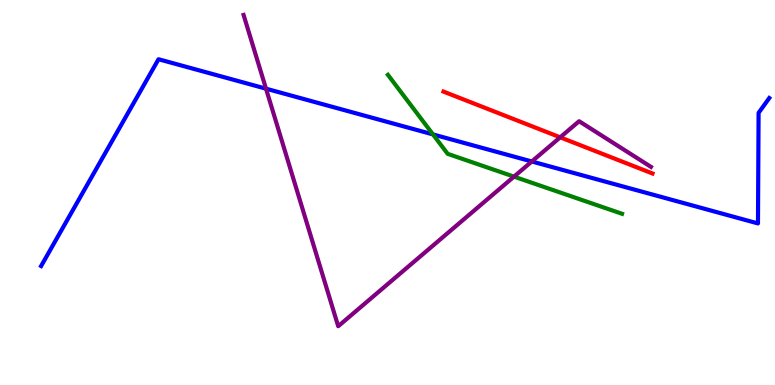[{'lines': ['blue', 'red'], 'intersections': []}, {'lines': ['green', 'red'], 'intersections': []}, {'lines': ['purple', 'red'], 'intersections': [{'x': 7.23, 'y': 6.43}]}, {'lines': ['blue', 'green'], 'intersections': [{'x': 5.59, 'y': 6.51}]}, {'lines': ['blue', 'purple'], 'intersections': [{'x': 3.43, 'y': 7.7}, {'x': 6.86, 'y': 5.81}]}, {'lines': ['green', 'purple'], 'intersections': [{'x': 6.63, 'y': 5.41}]}]